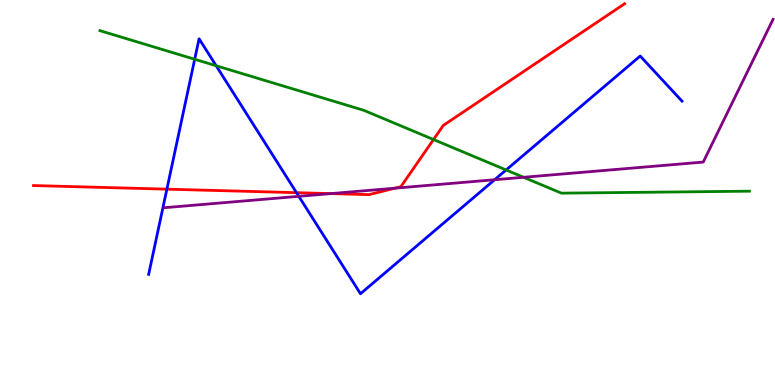[{'lines': ['blue', 'red'], 'intersections': [{'x': 2.15, 'y': 5.09}, {'x': 3.83, 'y': 5.0}]}, {'lines': ['green', 'red'], 'intersections': [{'x': 5.59, 'y': 6.38}]}, {'lines': ['purple', 'red'], 'intersections': [{'x': 4.27, 'y': 4.97}, {'x': 5.1, 'y': 5.11}]}, {'lines': ['blue', 'green'], 'intersections': [{'x': 2.51, 'y': 8.46}, {'x': 2.79, 'y': 8.29}, {'x': 6.53, 'y': 5.59}]}, {'lines': ['blue', 'purple'], 'intersections': [{'x': 3.86, 'y': 4.9}, {'x': 6.38, 'y': 5.33}]}, {'lines': ['green', 'purple'], 'intersections': [{'x': 6.76, 'y': 5.4}]}]